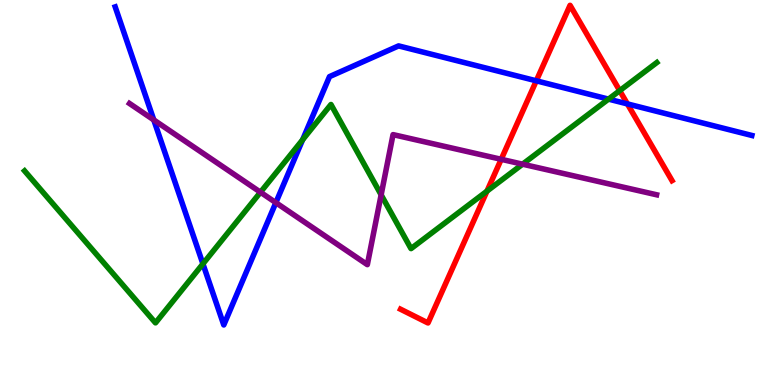[{'lines': ['blue', 'red'], 'intersections': [{'x': 6.92, 'y': 7.9}, {'x': 8.1, 'y': 7.3}]}, {'lines': ['green', 'red'], 'intersections': [{'x': 6.28, 'y': 5.04}, {'x': 8.0, 'y': 7.65}]}, {'lines': ['purple', 'red'], 'intersections': [{'x': 6.47, 'y': 5.86}]}, {'lines': ['blue', 'green'], 'intersections': [{'x': 2.62, 'y': 3.15}, {'x': 3.9, 'y': 6.37}, {'x': 7.85, 'y': 7.43}]}, {'lines': ['blue', 'purple'], 'intersections': [{'x': 1.98, 'y': 6.88}, {'x': 3.56, 'y': 4.74}]}, {'lines': ['green', 'purple'], 'intersections': [{'x': 3.36, 'y': 5.01}, {'x': 4.92, 'y': 4.94}, {'x': 6.74, 'y': 5.74}]}]